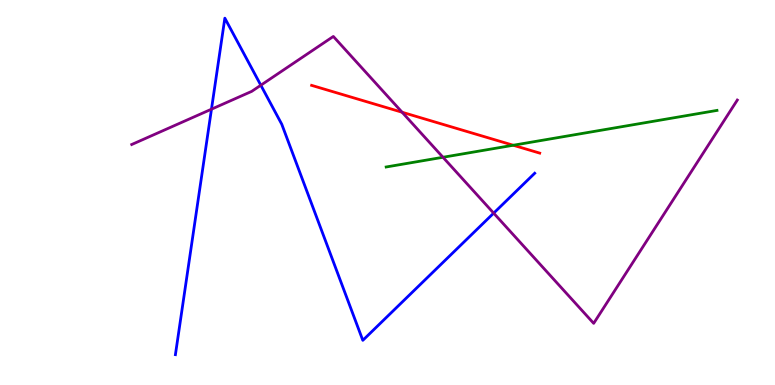[{'lines': ['blue', 'red'], 'intersections': []}, {'lines': ['green', 'red'], 'intersections': [{'x': 6.62, 'y': 6.23}]}, {'lines': ['purple', 'red'], 'intersections': [{'x': 5.19, 'y': 7.08}]}, {'lines': ['blue', 'green'], 'intersections': []}, {'lines': ['blue', 'purple'], 'intersections': [{'x': 2.73, 'y': 7.16}, {'x': 3.37, 'y': 7.79}, {'x': 6.37, 'y': 4.46}]}, {'lines': ['green', 'purple'], 'intersections': [{'x': 5.72, 'y': 5.92}]}]